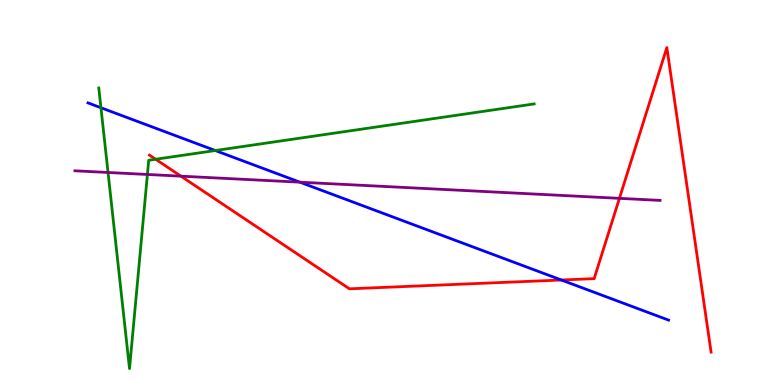[{'lines': ['blue', 'red'], 'intersections': [{'x': 7.24, 'y': 2.73}]}, {'lines': ['green', 'red'], 'intersections': [{'x': 2.01, 'y': 5.86}]}, {'lines': ['purple', 'red'], 'intersections': [{'x': 2.33, 'y': 5.42}, {'x': 7.99, 'y': 4.85}]}, {'lines': ['blue', 'green'], 'intersections': [{'x': 1.3, 'y': 7.2}, {'x': 2.78, 'y': 6.09}]}, {'lines': ['blue', 'purple'], 'intersections': [{'x': 3.87, 'y': 5.27}]}, {'lines': ['green', 'purple'], 'intersections': [{'x': 1.39, 'y': 5.52}, {'x': 1.9, 'y': 5.47}]}]